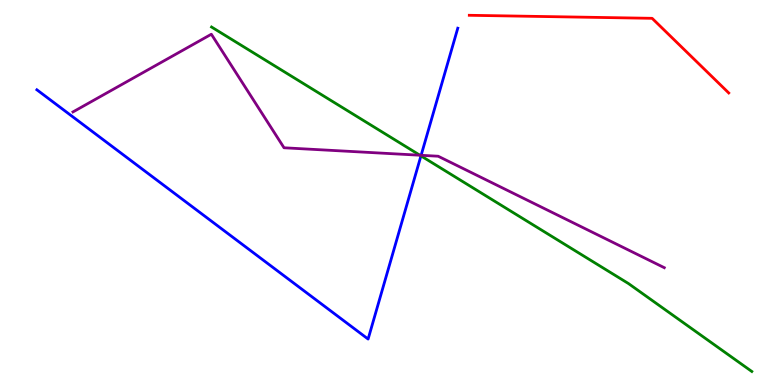[{'lines': ['blue', 'red'], 'intersections': []}, {'lines': ['green', 'red'], 'intersections': []}, {'lines': ['purple', 'red'], 'intersections': []}, {'lines': ['blue', 'green'], 'intersections': [{'x': 5.43, 'y': 5.95}]}, {'lines': ['blue', 'purple'], 'intersections': [{'x': 5.43, 'y': 5.97}]}, {'lines': ['green', 'purple'], 'intersections': [{'x': 5.42, 'y': 5.97}]}]